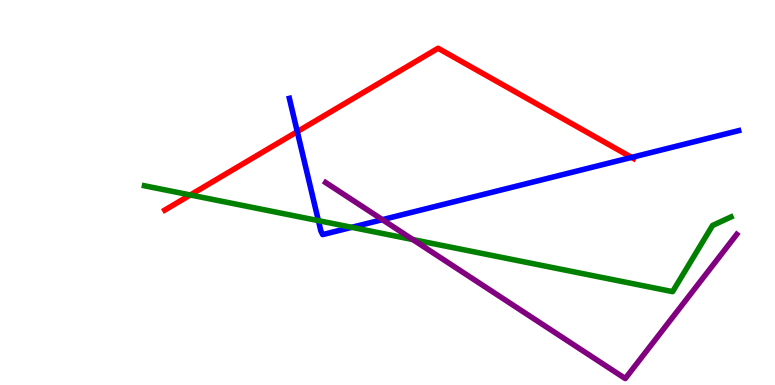[{'lines': ['blue', 'red'], 'intersections': [{'x': 3.84, 'y': 6.58}, {'x': 8.15, 'y': 5.91}]}, {'lines': ['green', 'red'], 'intersections': [{'x': 2.46, 'y': 4.94}]}, {'lines': ['purple', 'red'], 'intersections': []}, {'lines': ['blue', 'green'], 'intersections': [{'x': 4.11, 'y': 4.27}, {'x': 4.54, 'y': 4.1}]}, {'lines': ['blue', 'purple'], 'intersections': [{'x': 4.93, 'y': 4.29}]}, {'lines': ['green', 'purple'], 'intersections': [{'x': 5.33, 'y': 3.78}]}]